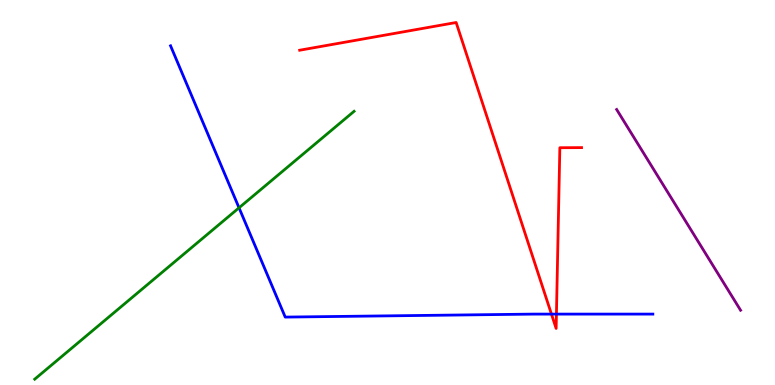[{'lines': ['blue', 'red'], 'intersections': [{'x': 7.12, 'y': 1.84}, {'x': 7.18, 'y': 1.84}]}, {'lines': ['green', 'red'], 'intersections': []}, {'lines': ['purple', 'red'], 'intersections': []}, {'lines': ['blue', 'green'], 'intersections': [{'x': 3.08, 'y': 4.6}]}, {'lines': ['blue', 'purple'], 'intersections': []}, {'lines': ['green', 'purple'], 'intersections': []}]